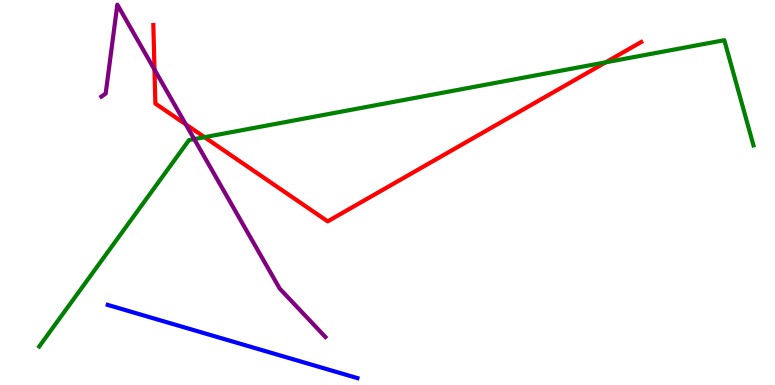[{'lines': ['blue', 'red'], 'intersections': []}, {'lines': ['green', 'red'], 'intersections': [{'x': 2.64, 'y': 6.44}, {'x': 7.82, 'y': 8.38}]}, {'lines': ['purple', 'red'], 'intersections': [{'x': 1.99, 'y': 8.19}, {'x': 2.4, 'y': 6.77}]}, {'lines': ['blue', 'green'], 'intersections': []}, {'lines': ['blue', 'purple'], 'intersections': []}, {'lines': ['green', 'purple'], 'intersections': [{'x': 2.51, 'y': 6.39}]}]